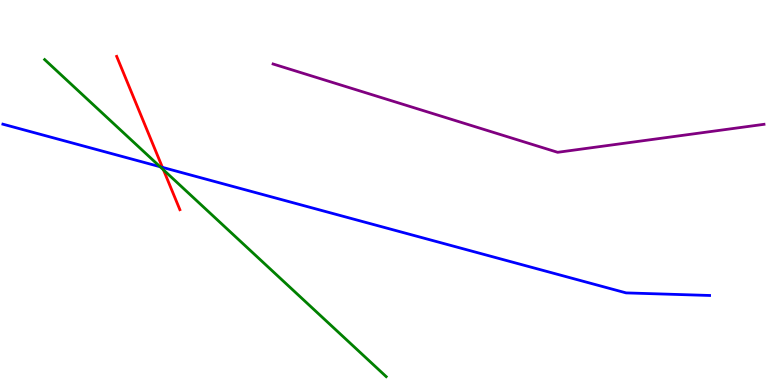[{'lines': ['blue', 'red'], 'intersections': [{'x': 2.1, 'y': 5.65}]}, {'lines': ['green', 'red'], 'intersections': [{'x': 2.11, 'y': 5.59}]}, {'lines': ['purple', 'red'], 'intersections': []}, {'lines': ['blue', 'green'], 'intersections': [{'x': 2.07, 'y': 5.67}]}, {'lines': ['blue', 'purple'], 'intersections': []}, {'lines': ['green', 'purple'], 'intersections': []}]